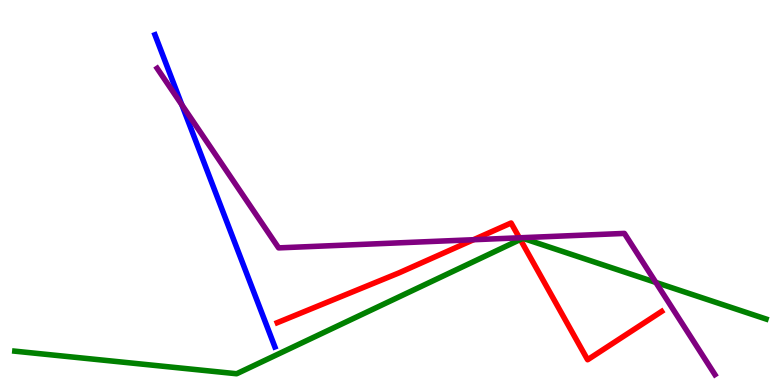[{'lines': ['blue', 'red'], 'intersections': []}, {'lines': ['green', 'red'], 'intersections': [{'x': 6.71, 'y': 3.78}]}, {'lines': ['purple', 'red'], 'intersections': [{'x': 6.11, 'y': 3.77}, {'x': 6.7, 'y': 3.82}]}, {'lines': ['blue', 'green'], 'intersections': []}, {'lines': ['blue', 'purple'], 'intersections': [{'x': 2.35, 'y': 7.28}]}, {'lines': ['green', 'purple'], 'intersections': [{'x': 8.46, 'y': 2.66}]}]